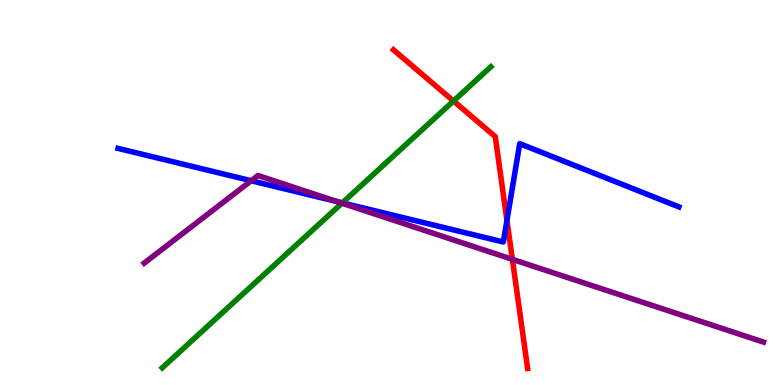[{'lines': ['blue', 'red'], 'intersections': [{'x': 6.54, 'y': 4.28}]}, {'lines': ['green', 'red'], 'intersections': [{'x': 5.85, 'y': 7.38}]}, {'lines': ['purple', 'red'], 'intersections': [{'x': 6.61, 'y': 3.26}]}, {'lines': ['blue', 'green'], 'intersections': [{'x': 4.42, 'y': 4.73}]}, {'lines': ['blue', 'purple'], 'intersections': [{'x': 3.24, 'y': 5.31}, {'x': 4.35, 'y': 4.76}]}, {'lines': ['green', 'purple'], 'intersections': [{'x': 4.41, 'y': 4.72}]}]